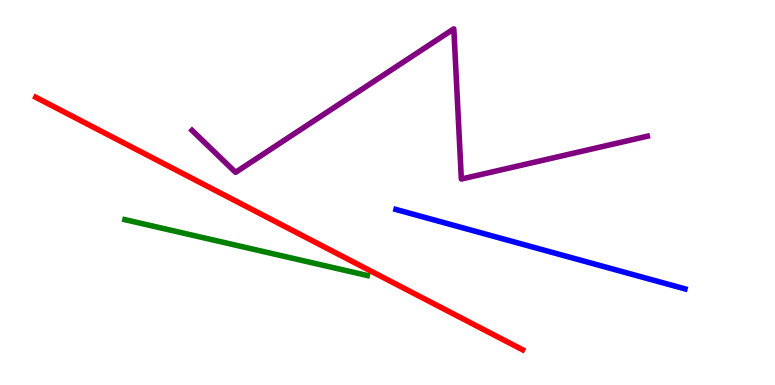[{'lines': ['blue', 'red'], 'intersections': []}, {'lines': ['green', 'red'], 'intersections': []}, {'lines': ['purple', 'red'], 'intersections': []}, {'lines': ['blue', 'green'], 'intersections': []}, {'lines': ['blue', 'purple'], 'intersections': []}, {'lines': ['green', 'purple'], 'intersections': []}]